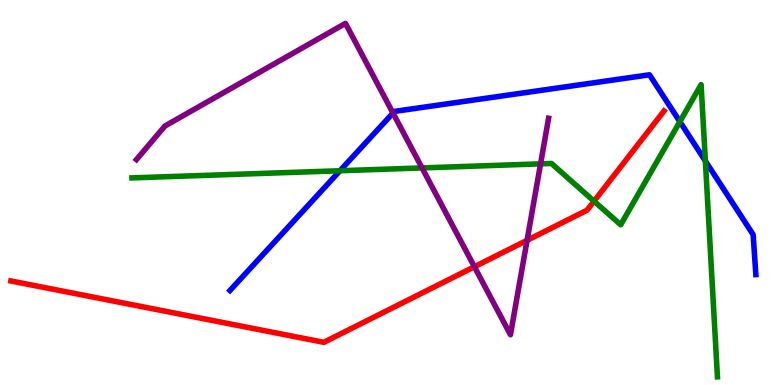[{'lines': ['blue', 'red'], 'intersections': []}, {'lines': ['green', 'red'], 'intersections': [{'x': 7.66, 'y': 4.77}]}, {'lines': ['purple', 'red'], 'intersections': [{'x': 6.12, 'y': 3.07}, {'x': 6.8, 'y': 3.76}]}, {'lines': ['blue', 'green'], 'intersections': [{'x': 4.39, 'y': 5.57}, {'x': 8.77, 'y': 6.84}, {'x': 9.1, 'y': 5.82}]}, {'lines': ['blue', 'purple'], 'intersections': [{'x': 5.07, 'y': 7.06}]}, {'lines': ['green', 'purple'], 'intersections': [{'x': 5.45, 'y': 5.64}, {'x': 6.97, 'y': 5.74}]}]